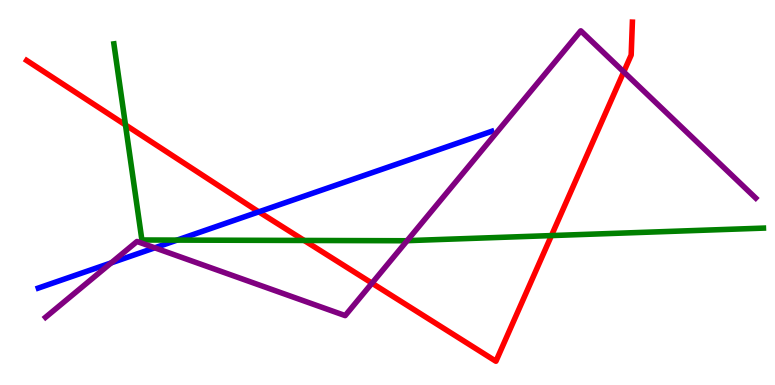[{'lines': ['blue', 'red'], 'intersections': [{'x': 3.34, 'y': 4.5}]}, {'lines': ['green', 'red'], 'intersections': [{'x': 1.62, 'y': 6.76}, {'x': 3.93, 'y': 3.75}, {'x': 7.12, 'y': 3.88}]}, {'lines': ['purple', 'red'], 'intersections': [{'x': 4.8, 'y': 2.65}, {'x': 8.05, 'y': 8.13}]}, {'lines': ['blue', 'green'], 'intersections': [{'x': 2.29, 'y': 3.76}]}, {'lines': ['blue', 'purple'], 'intersections': [{'x': 1.43, 'y': 3.17}, {'x': 2.0, 'y': 3.56}]}, {'lines': ['green', 'purple'], 'intersections': [{'x': 5.25, 'y': 3.75}]}]